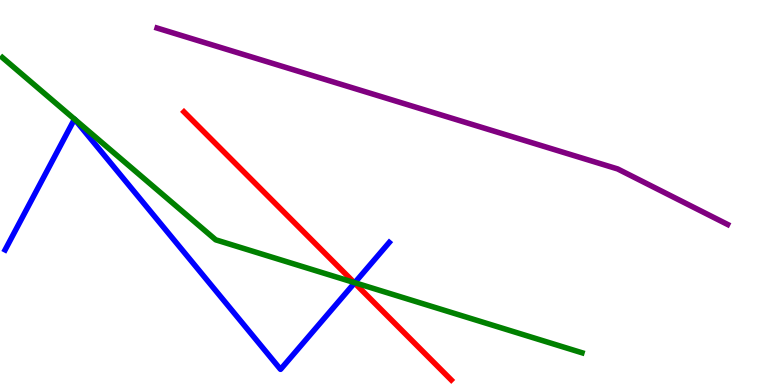[{'lines': ['blue', 'red'], 'intersections': [{'x': 4.57, 'y': 2.65}]}, {'lines': ['green', 'red'], 'intersections': [{'x': 4.57, 'y': 2.66}]}, {'lines': ['purple', 'red'], 'intersections': []}, {'lines': ['blue', 'green'], 'intersections': [{'x': 0.961, 'y': 6.91}, {'x': 0.963, 'y': 6.9}, {'x': 4.58, 'y': 2.66}]}, {'lines': ['blue', 'purple'], 'intersections': []}, {'lines': ['green', 'purple'], 'intersections': []}]